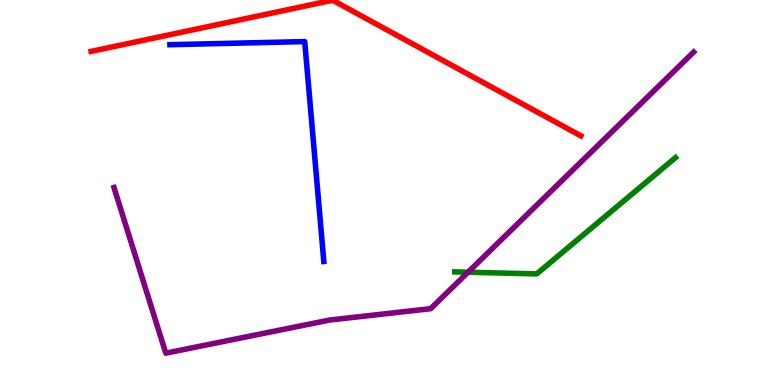[{'lines': ['blue', 'red'], 'intersections': []}, {'lines': ['green', 'red'], 'intersections': []}, {'lines': ['purple', 'red'], 'intersections': []}, {'lines': ['blue', 'green'], 'intersections': []}, {'lines': ['blue', 'purple'], 'intersections': []}, {'lines': ['green', 'purple'], 'intersections': [{'x': 6.04, 'y': 2.93}]}]